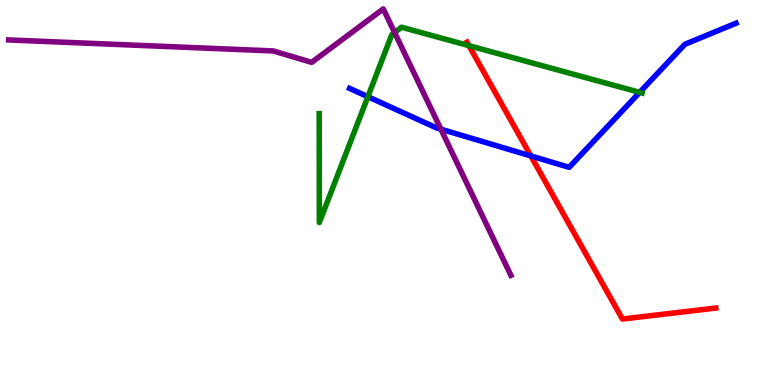[{'lines': ['blue', 'red'], 'intersections': [{'x': 6.85, 'y': 5.95}]}, {'lines': ['green', 'red'], 'intersections': [{'x': 6.05, 'y': 8.81}]}, {'lines': ['purple', 'red'], 'intersections': []}, {'lines': ['blue', 'green'], 'intersections': [{'x': 4.75, 'y': 7.49}, {'x': 8.25, 'y': 7.6}]}, {'lines': ['blue', 'purple'], 'intersections': [{'x': 5.69, 'y': 6.65}]}, {'lines': ['green', 'purple'], 'intersections': [{'x': 5.09, 'y': 9.16}]}]